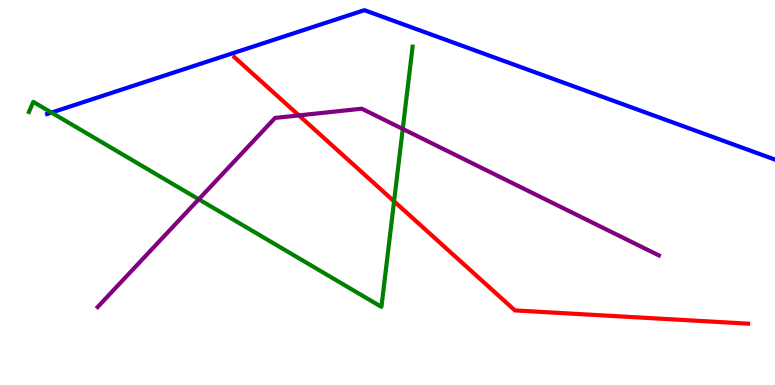[{'lines': ['blue', 'red'], 'intersections': []}, {'lines': ['green', 'red'], 'intersections': [{'x': 5.08, 'y': 4.77}]}, {'lines': ['purple', 'red'], 'intersections': [{'x': 3.86, 'y': 7.0}]}, {'lines': ['blue', 'green'], 'intersections': [{'x': 0.664, 'y': 7.08}]}, {'lines': ['blue', 'purple'], 'intersections': []}, {'lines': ['green', 'purple'], 'intersections': [{'x': 2.56, 'y': 4.82}, {'x': 5.2, 'y': 6.65}]}]